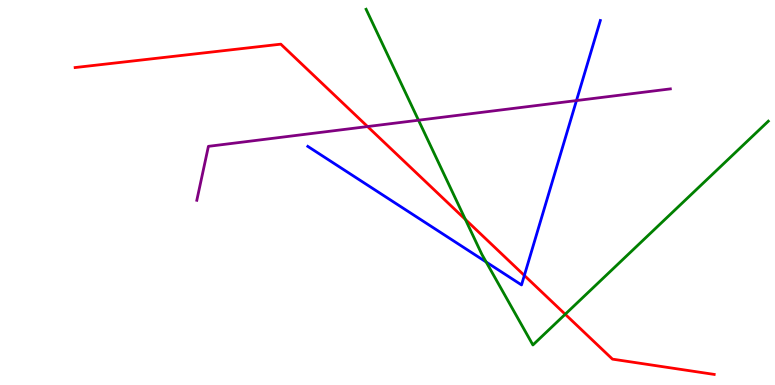[{'lines': ['blue', 'red'], 'intersections': [{'x': 6.77, 'y': 2.85}]}, {'lines': ['green', 'red'], 'intersections': [{'x': 6.0, 'y': 4.3}, {'x': 7.29, 'y': 1.84}]}, {'lines': ['purple', 'red'], 'intersections': [{'x': 4.74, 'y': 6.71}]}, {'lines': ['blue', 'green'], 'intersections': [{'x': 6.27, 'y': 3.19}]}, {'lines': ['blue', 'purple'], 'intersections': [{'x': 7.44, 'y': 7.39}]}, {'lines': ['green', 'purple'], 'intersections': [{'x': 5.4, 'y': 6.88}]}]